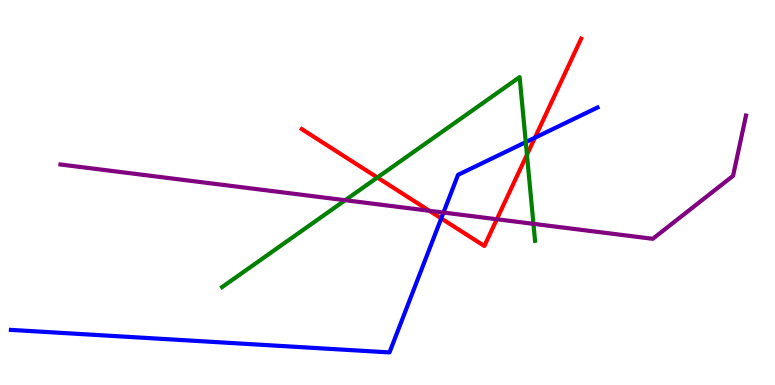[{'lines': ['blue', 'red'], 'intersections': [{'x': 5.69, 'y': 4.33}, {'x': 6.9, 'y': 6.42}]}, {'lines': ['green', 'red'], 'intersections': [{'x': 4.87, 'y': 5.39}, {'x': 6.8, 'y': 5.98}]}, {'lines': ['purple', 'red'], 'intersections': [{'x': 5.54, 'y': 4.53}, {'x': 6.41, 'y': 4.31}]}, {'lines': ['blue', 'green'], 'intersections': [{'x': 6.78, 'y': 6.31}]}, {'lines': ['blue', 'purple'], 'intersections': [{'x': 5.72, 'y': 4.48}]}, {'lines': ['green', 'purple'], 'intersections': [{'x': 4.45, 'y': 4.8}, {'x': 6.88, 'y': 4.19}]}]